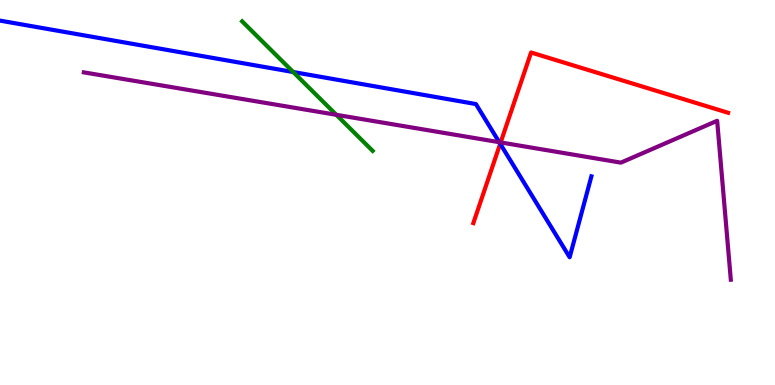[{'lines': ['blue', 'red'], 'intersections': [{'x': 6.45, 'y': 6.27}]}, {'lines': ['green', 'red'], 'intersections': []}, {'lines': ['purple', 'red'], 'intersections': [{'x': 6.46, 'y': 6.3}]}, {'lines': ['blue', 'green'], 'intersections': [{'x': 3.78, 'y': 8.13}]}, {'lines': ['blue', 'purple'], 'intersections': [{'x': 6.44, 'y': 6.31}]}, {'lines': ['green', 'purple'], 'intersections': [{'x': 4.34, 'y': 7.02}]}]